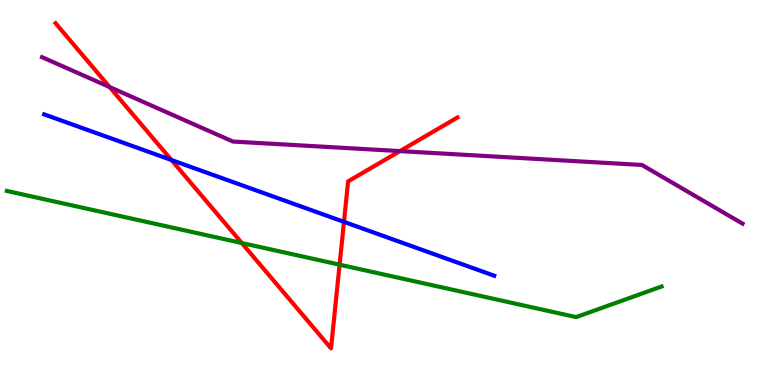[{'lines': ['blue', 'red'], 'intersections': [{'x': 2.21, 'y': 5.84}, {'x': 4.44, 'y': 4.24}]}, {'lines': ['green', 'red'], 'intersections': [{'x': 3.12, 'y': 3.69}, {'x': 4.38, 'y': 3.12}]}, {'lines': ['purple', 'red'], 'intersections': [{'x': 1.41, 'y': 7.74}, {'x': 5.16, 'y': 6.08}]}, {'lines': ['blue', 'green'], 'intersections': []}, {'lines': ['blue', 'purple'], 'intersections': []}, {'lines': ['green', 'purple'], 'intersections': []}]